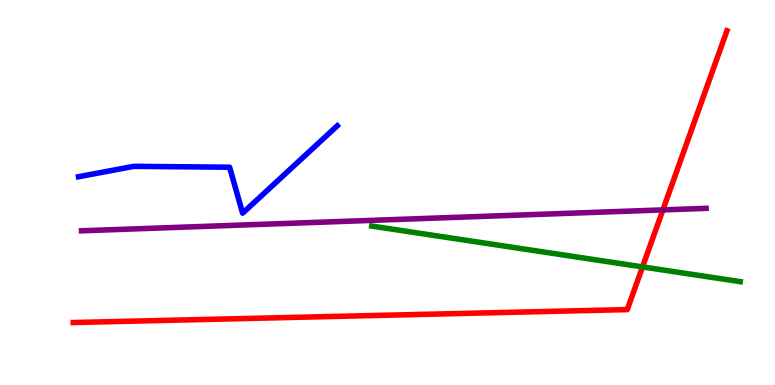[{'lines': ['blue', 'red'], 'intersections': []}, {'lines': ['green', 'red'], 'intersections': [{'x': 8.29, 'y': 3.07}]}, {'lines': ['purple', 'red'], 'intersections': [{'x': 8.55, 'y': 4.55}]}, {'lines': ['blue', 'green'], 'intersections': []}, {'lines': ['blue', 'purple'], 'intersections': []}, {'lines': ['green', 'purple'], 'intersections': []}]